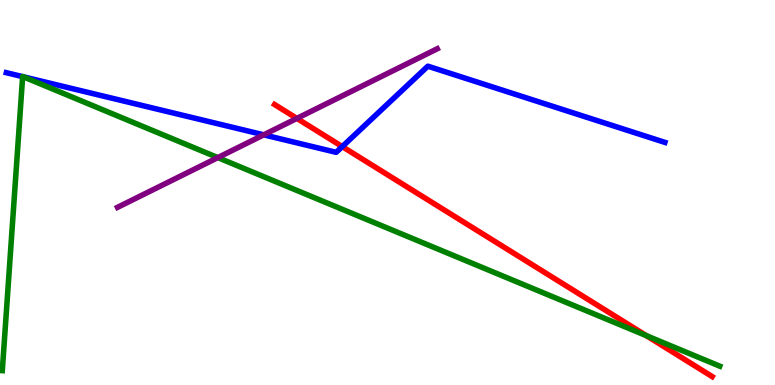[{'lines': ['blue', 'red'], 'intersections': [{'x': 4.42, 'y': 6.19}]}, {'lines': ['green', 'red'], 'intersections': [{'x': 8.34, 'y': 1.28}]}, {'lines': ['purple', 'red'], 'intersections': [{'x': 3.83, 'y': 6.92}]}, {'lines': ['blue', 'green'], 'intersections': [{'x': 0.292, 'y': 8.01}, {'x': 0.302, 'y': 8.0}]}, {'lines': ['blue', 'purple'], 'intersections': [{'x': 3.4, 'y': 6.5}]}, {'lines': ['green', 'purple'], 'intersections': [{'x': 2.81, 'y': 5.91}]}]